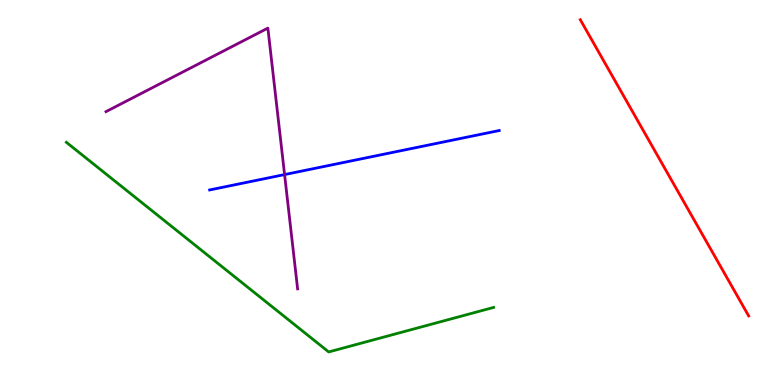[{'lines': ['blue', 'red'], 'intersections': []}, {'lines': ['green', 'red'], 'intersections': []}, {'lines': ['purple', 'red'], 'intersections': []}, {'lines': ['blue', 'green'], 'intersections': []}, {'lines': ['blue', 'purple'], 'intersections': [{'x': 3.67, 'y': 5.47}]}, {'lines': ['green', 'purple'], 'intersections': []}]